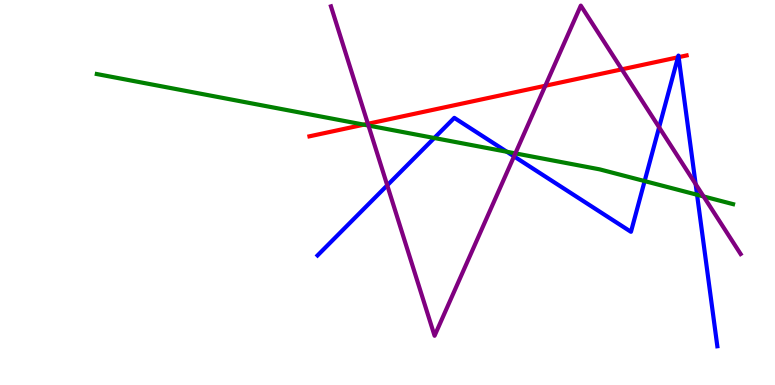[{'lines': ['blue', 'red'], 'intersections': [{'x': 8.75, 'y': 8.51}, {'x': 8.76, 'y': 8.52}]}, {'lines': ['green', 'red'], 'intersections': [{'x': 4.69, 'y': 6.76}]}, {'lines': ['purple', 'red'], 'intersections': [{'x': 4.75, 'y': 6.78}, {'x': 7.04, 'y': 7.77}, {'x': 8.02, 'y': 8.2}]}, {'lines': ['blue', 'green'], 'intersections': [{'x': 5.6, 'y': 6.42}, {'x': 6.54, 'y': 6.06}, {'x': 8.32, 'y': 5.3}, {'x': 8.99, 'y': 4.94}]}, {'lines': ['blue', 'purple'], 'intersections': [{'x': 5.0, 'y': 5.19}, {'x': 6.63, 'y': 5.94}, {'x': 8.5, 'y': 6.69}, {'x': 8.98, 'y': 5.22}]}, {'lines': ['green', 'purple'], 'intersections': [{'x': 4.75, 'y': 6.74}, {'x': 6.65, 'y': 6.02}, {'x': 9.08, 'y': 4.9}]}]